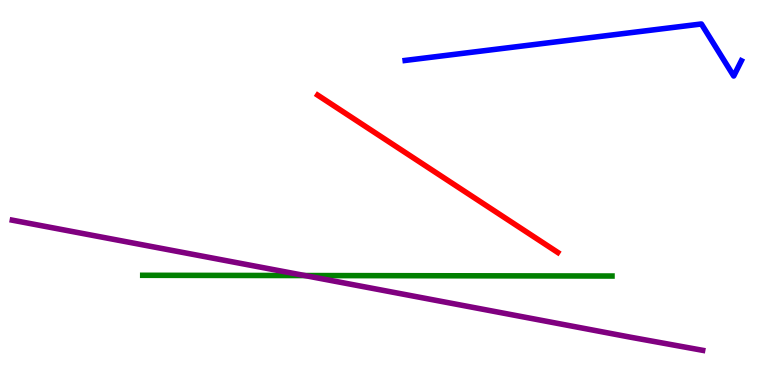[{'lines': ['blue', 'red'], 'intersections': []}, {'lines': ['green', 'red'], 'intersections': []}, {'lines': ['purple', 'red'], 'intersections': []}, {'lines': ['blue', 'green'], 'intersections': []}, {'lines': ['blue', 'purple'], 'intersections': []}, {'lines': ['green', 'purple'], 'intersections': [{'x': 3.93, 'y': 2.84}]}]